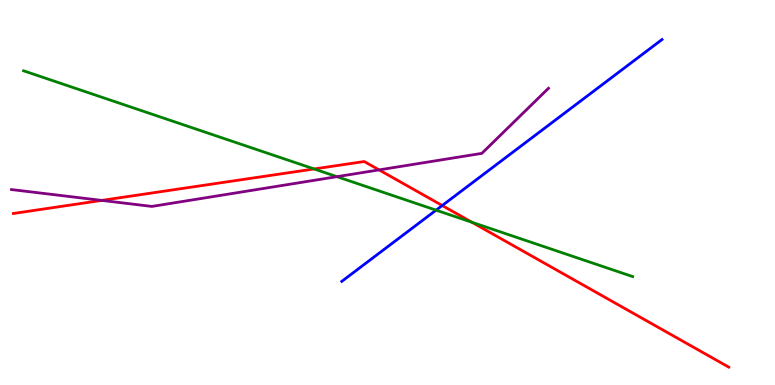[{'lines': ['blue', 'red'], 'intersections': [{'x': 5.71, 'y': 4.66}]}, {'lines': ['green', 'red'], 'intersections': [{'x': 4.05, 'y': 5.61}, {'x': 6.09, 'y': 4.23}]}, {'lines': ['purple', 'red'], 'intersections': [{'x': 1.31, 'y': 4.79}, {'x': 4.89, 'y': 5.59}]}, {'lines': ['blue', 'green'], 'intersections': [{'x': 5.63, 'y': 4.54}]}, {'lines': ['blue', 'purple'], 'intersections': []}, {'lines': ['green', 'purple'], 'intersections': [{'x': 4.35, 'y': 5.41}]}]